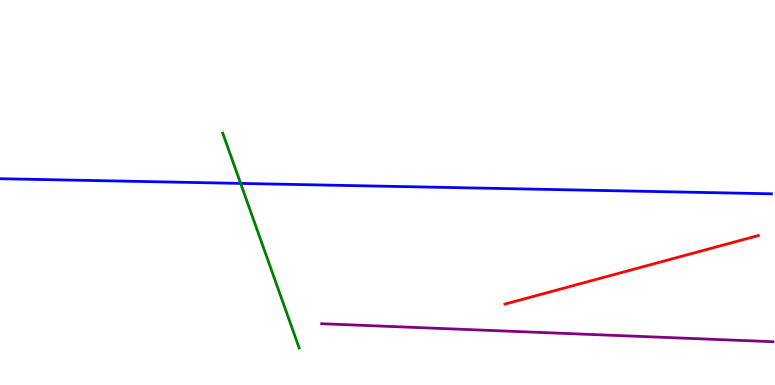[{'lines': ['blue', 'red'], 'intersections': []}, {'lines': ['green', 'red'], 'intersections': []}, {'lines': ['purple', 'red'], 'intersections': []}, {'lines': ['blue', 'green'], 'intersections': [{'x': 3.1, 'y': 5.24}]}, {'lines': ['blue', 'purple'], 'intersections': []}, {'lines': ['green', 'purple'], 'intersections': []}]